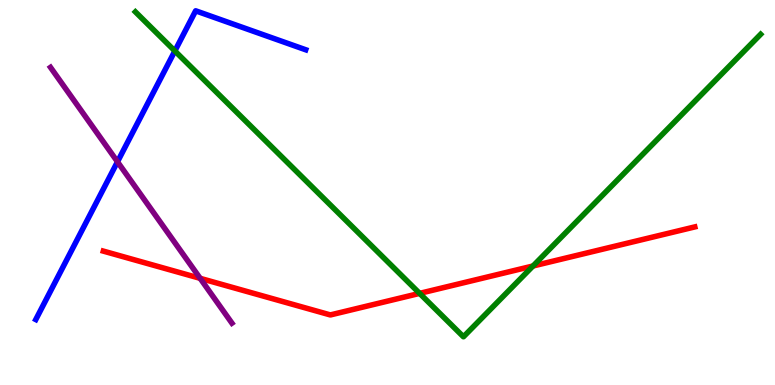[{'lines': ['blue', 'red'], 'intersections': []}, {'lines': ['green', 'red'], 'intersections': [{'x': 5.41, 'y': 2.38}, {'x': 6.88, 'y': 3.09}]}, {'lines': ['purple', 'red'], 'intersections': [{'x': 2.58, 'y': 2.77}]}, {'lines': ['blue', 'green'], 'intersections': [{'x': 2.26, 'y': 8.68}]}, {'lines': ['blue', 'purple'], 'intersections': [{'x': 1.52, 'y': 5.8}]}, {'lines': ['green', 'purple'], 'intersections': []}]